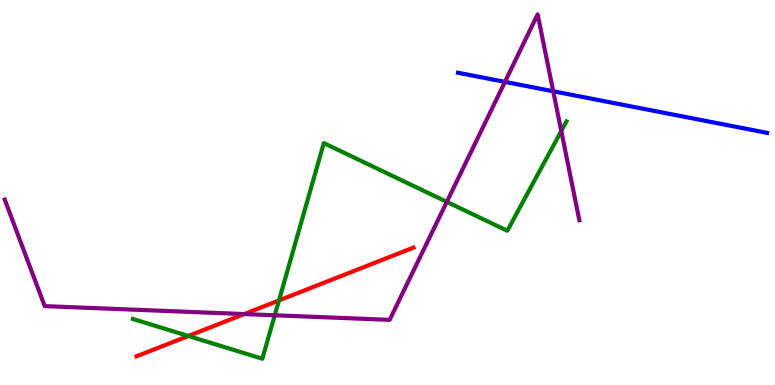[{'lines': ['blue', 'red'], 'intersections': []}, {'lines': ['green', 'red'], 'intersections': [{'x': 2.43, 'y': 1.27}, {'x': 3.6, 'y': 2.2}]}, {'lines': ['purple', 'red'], 'intersections': [{'x': 3.15, 'y': 1.84}]}, {'lines': ['blue', 'green'], 'intersections': []}, {'lines': ['blue', 'purple'], 'intersections': [{'x': 6.52, 'y': 7.87}, {'x': 7.14, 'y': 7.63}]}, {'lines': ['green', 'purple'], 'intersections': [{'x': 3.55, 'y': 1.81}, {'x': 5.77, 'y': 4.76}, {'x': 7.24, 'y': 6.6}]}]